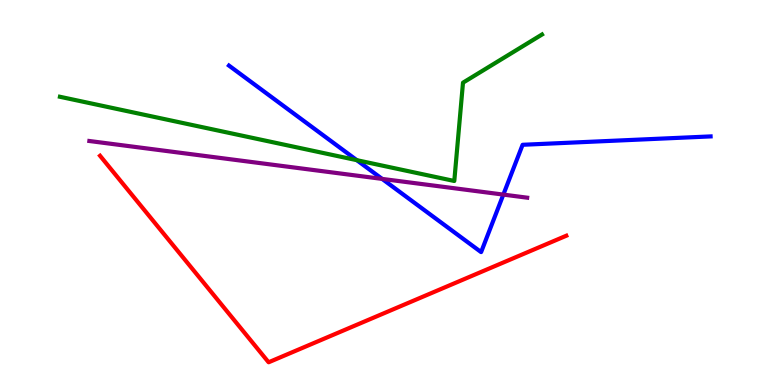[{'lines': ['blue', 'red'], 'intersections': []}, {'lines': ['green', 'red'], 'intersections': []}, {'lines': ['purple', 'red'], 'intersections': []}, {'lines': ['blue', 'green'], 'intersections': [{'x': 4.6, 'y': 5.84}]}, {'lines': ['blue', 'purple'], 'intersections': [{'x': 4.93, 'y': 5.35}, {'x': 6.49, 'y': 4.95}]}, {'lines': ['green', 'purple'], 'intersections': []}]